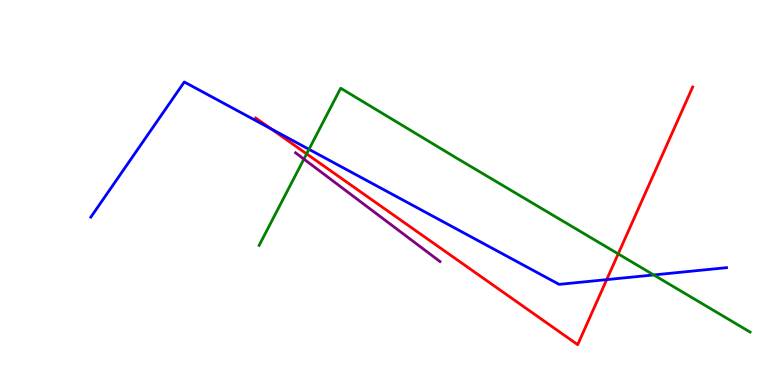[{'lines': ['blue', 'red'], 'intersections': [{'x': 3.5, 'y': 6.65}, {'x': 7.83, 'y': 2.74}]}, {'lines': ['green', 'red'], 'intersections': [{'x': 3.96, 'y': 6.0}, {'x': 7.98, 'y': 3.41}]}, {'lines': ['purple', 'red'], 'intersections': []}, {'lines': ['blue', 'green'], 'intersections': [{'x': 3.99, 'y': 6.12}, {'x': 8.44, 'y': 2.86}]}, {'lines': ['blue', 'purple'], 'intersections': []}, {'lines': ['green', 'purple'], 'intersections': [{'x': 3.92, 'y': 5.87}]}]